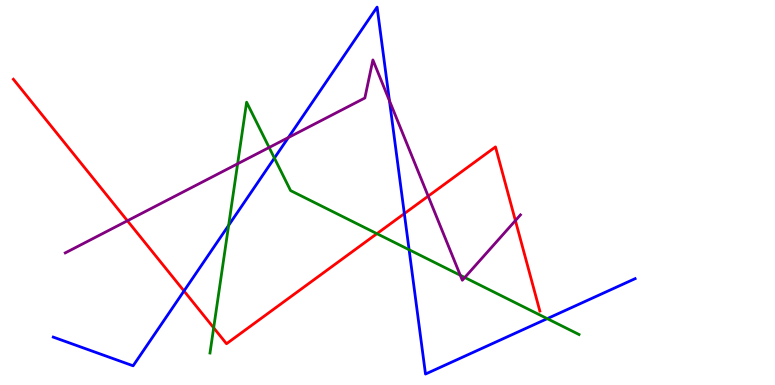[{'lines': ['blue', 'red'], 'intersections': [{'x': 2.37, 'y': 2.44}, {'x': 5.22, 'y': 4.45}]}, {'lines': ['green', 'red'], 'intersections': [{'x': 2.76, 'y': 1.49}, {'x': 4.86, 'y': 3.93}]}, {'lines': ['purple', 'red'], 'intersections': [{'x': 1.64, 'y': 4.27}, {'x': 5.52, 'y': 4.9}, {'x': 6.65, 'y': 4.27}]}, {'lines': ['blue', 'green'], 'intersections': [{'x': 2.95, 'y': 4.15}, {'x': 3.54, 'y': 5.89}, {'x': 5.28, 'y': 3.51}, {'x': 7.06, 'y': 1.72}]}, {'lines': ['blue', 'purple'], 'intersections': [{'x': 3.72, 'y': 6.43}, {'x': 5.03, 'y': 7.38}]}, {'lines': ['green', 'purple'], 'intersections': [{'x': 3.07, 'y': 5.75}, {'x': 3.47, 'y': 6.17}, {'x': 5.94, 'y': 2.85}, {'x': 6.0, 'y': 2.79}]}]